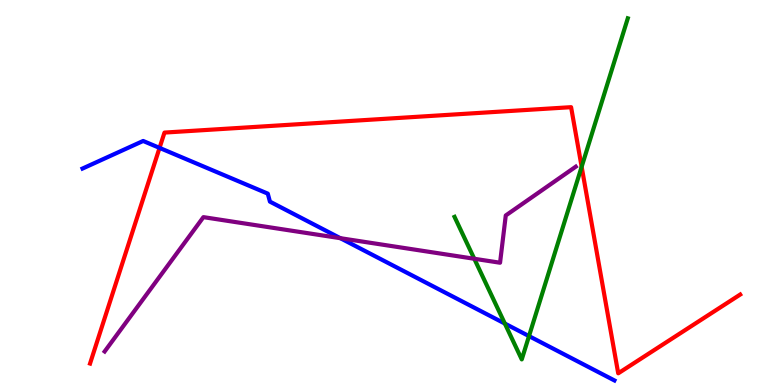[{'lines': ['blue', 'red'], 'intersections': [{'x': 2.06, 'y': 6.16}]}, {'lines': ['green', 'red'], 'intersections': [{'x': 7.51, 'y': 5.67}]}, {'lines': ['purple', 'red'], 'intersections': []}, {'lines': ['blue', 'green'], 'intersections': [{'x': 6.51, 'y': 1.6}, {'x': 6.83, 'y': 1.27}]}, {'lines': ['blue', 'purple'], 'intersections': [{'x': 4.39, 'y': 3.81}]}, {'lines': ['green', 'purple'], 'intersections': [{'x': 6.12, 'y': 3.28}]}]